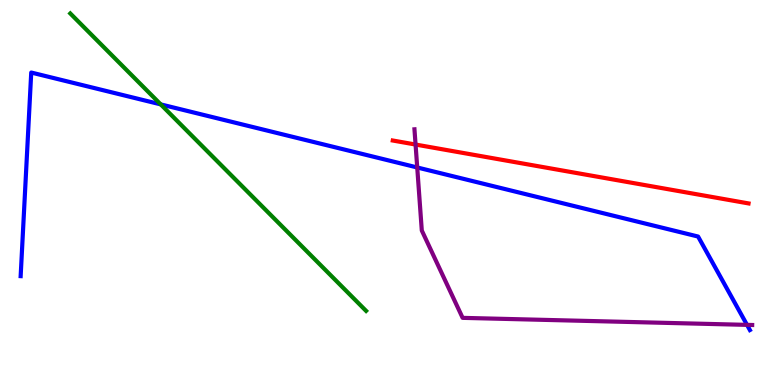[{'lines': ['blue', 'red'], 'intersections': []}, {'lines': ['green', 'red'], 'intersections': []}, {'lines': ['purple', 'red'], 'intersections': [{'x': 5.36, 'y': 6.25}]}, {'lines': ['blue', 'green'], 'intersections': [{'x': 2.07, 'y': 7.29}]}, {'lines': ['blue', 'purple'], 'intersections': [{'x': 5.38, 'y': 5.65}, {'x': 9.64, 'y': 1.56}]}, {'lines': ['green', 'purple'], 'intersections': []}]